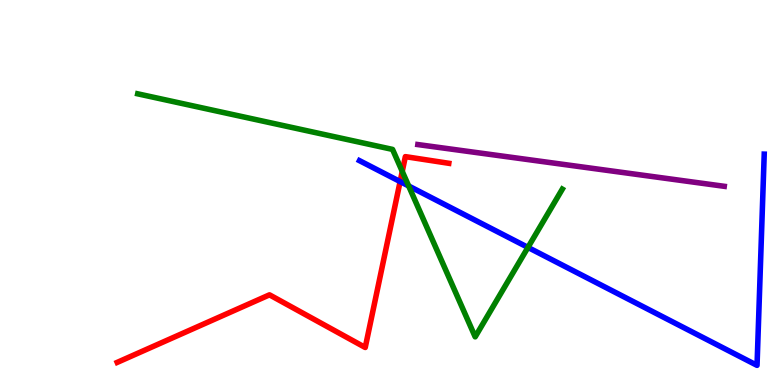[{'lines': ['blue', 'red'], 'intersections': [{'x': 5.16, 'y': 5.28}]}, {'lines': ['green', 'red'], 'intersections': [{'x': 5.19, 'y': 5.55}]}, {'lines': ['purple', 'red'], 'intersections': []}, {'lines': ['blue', 'green'], 'intersections': [{'x': 5.27, 'y': 5.17}, {'x': 6.81, 'y': 3.57}]}, {'lines': ['blue', 'purple'], 'intersections': []}, {'lines': ['green', 'purple'], 'intersections': []}]